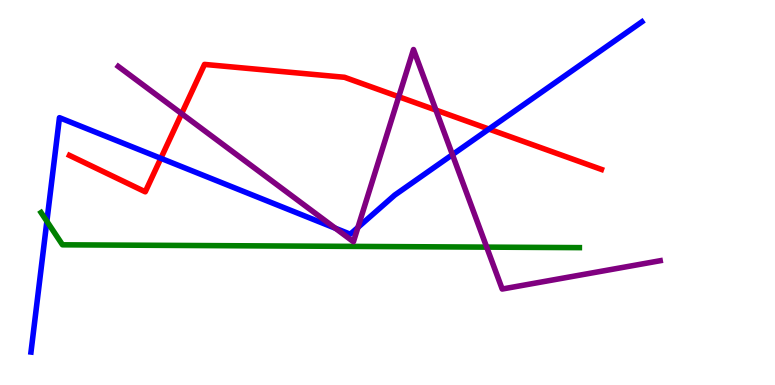[{'lines': ['blue', 'red'], 'intersections': [{'x': 2.08, 'y': 5.89}, {'x': 6.31, 'y': 6.65}]}, {'lines': ['green', 'red'], 'intersections': []}, {'lines': ['purple', 'red'], 'intersections': [{'x': 2.34, 'y': 7.05}, {'x': 5.15, 'y': 7.49}, {'x': 5.62, 'y': 7.14}]}, {'lines': ['blue', 'green'], 'intersections': [{'x': 0.605, 'y': 4.25}]}, {'lines': ['blue', 'purple'], 'intersections': [{'x': 4.33, 'y': 4.07}, {'x': 4.62, 'y': 4.09}, {'x': 5.84, 'y': 5.98}]}, {'lines': ['green', 'purple'], 'intersections': [{'x': 6.28, 'y': 3.58}]}]